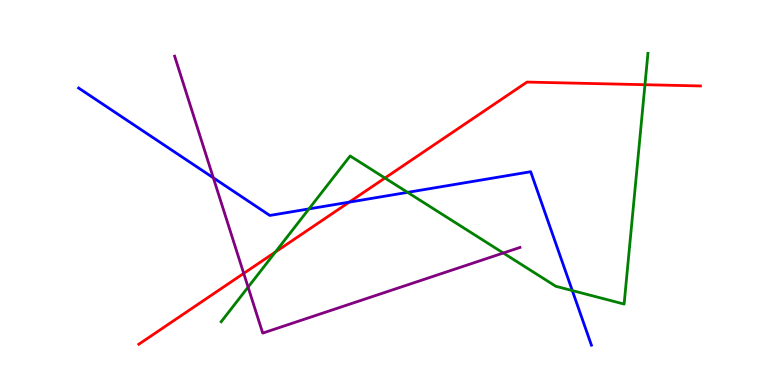[{'lines': ['blue', 'red'], 'intersections': [{'x': 4.51, 'y': 4.75}]}, {'lines': ['green', 'red'], 'intersections': [{'x': 3.55, 'y': 3.46}, {'x': 4.97, 'y': 5.38}, {'x': 8.32, 'y': 7.8}]}, {'lines': ['purple', 'red'], 'intersections': [{'x': 3.14, 'y': 2.9}]}, {'lines': ['blue', 'green'], 'intersections': [{'x': 3.99, 'y': 4.57}, {'x': 5.26, 'y': 5.0}, {'x': 7.38, 'y': 2.45}]}, {'lines': ['blue', 'purple'], 'intersections': [{'x': 2.75, 'y': 5.38}]}, {'lines': ['green', 'purple'], 'intersections': [{'x': 3.2, 'y': 2.54}, {'x': 6.49, 'y': 3.43}]}]